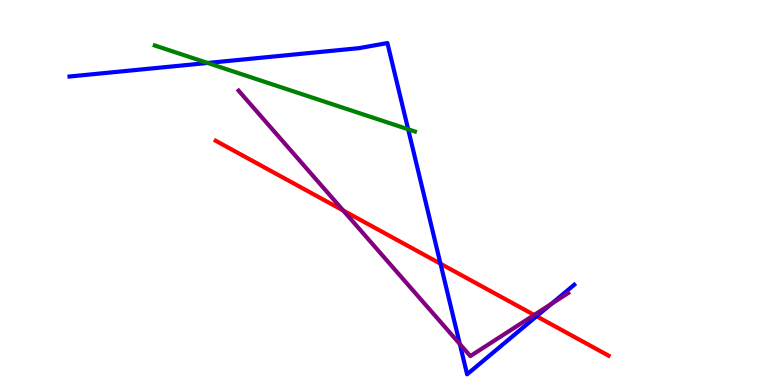[{'lines': ['blue', 'red'], 'intersections': [{'x': 5.68, 'y': 3.15}, {'x': 6.92, 'y': 1.79}]}, {'lines': ['green', 'red'], 'intersections': []}, {'lines': ['purple', 'red'], 'intersections': [{'x': 4.43, 'y': 4.53}, {'x': 6.89, 'y': 1.82}]}, {'lines': ['blue', 'green'], 'intersections': [{'x': 2.68, 'y': 8.36}, {'x': 5.27, 'y': 6.64}]}, {'lines': ['blue', 'purple'], 'intersections': [{'x': 5.93, 'y': 1.06}, {'x': 7.11, 'y': 2.11}]}, {'lines': ['green', 'purple'], 'intersections': []}]